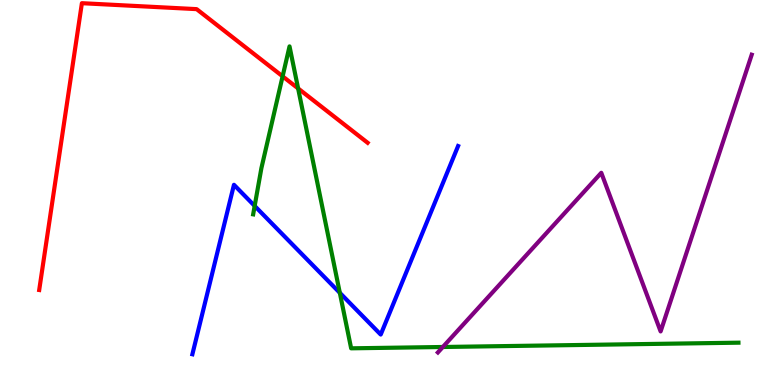[{'lines': ['blue', 'red'], 'intersections': []}, {'lines': ['green', 'red'], 'intersections': [{'x': 3.65, 'y': 8.02}, {'x': 3.85, 'y': 7.7}]}, {'lines': ['purple', 'red'], 'intersections': []}, {'lines': ['blue', 'green'], 'intersections': [{'x': 3.29, 'y': 4.65}, {'x': 4.38, 'y': 2.39}]}, {'lines': ['blue', 'purple'], 'intersections': []}, {'lines': ['green', 'purple'], 'intersections': [{'x': 5.71, 'y': 0.987}]}]